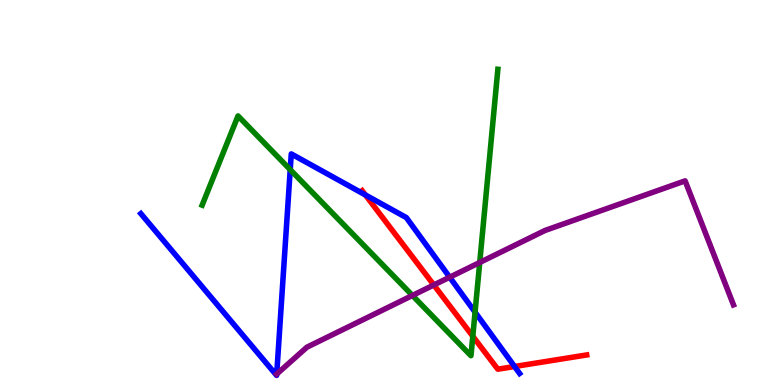[{'lines': ['blue', 'red'], 'intersections': [{'x': 4.71, 'y': 4.94}, {'x': 6.64, 'y': 0.48}]}, {'lines': ['green', 'red'], 'intersections': [{'x': 6.1, 'y': 1.27}]}, {'lines': ['purple', 'red'], 'intersections': [{'x': 5.6, 'y': 2.6}]}, {'lines': ['blue', 'green'], 'intersections': [{'x': 3.74, 'y': 5.59}, {'x': 6.13, 'y': 1.89}]}, {'lines': ['blue', 'purple'], 'intersections': [{'x': 3.57, 'y': 0.283}, {'x': 5.8, 'y': 2.8}]}, {'lines': ['green', 'purple'], 'intersections': [{'x': 5.32, 'y': 2.33}, {'x': 6.19, 'y': 3.18}]}]